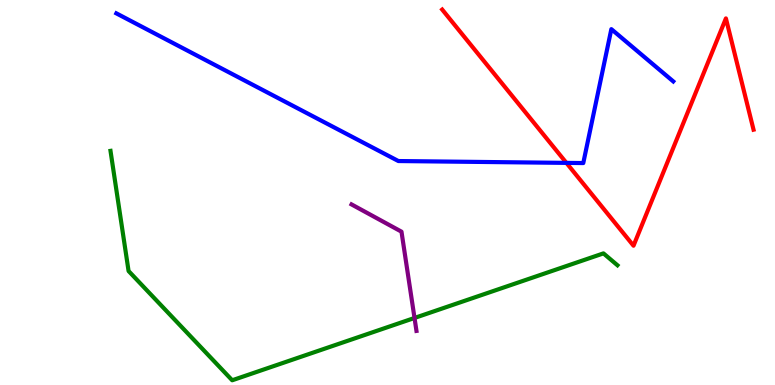[{'lines': ['blue', 'red'], 'intersections': [{'x': 7.31, 'y': 5.77}]}, {'lines': ['green', 'red'], 'intersections': []}, {'lines': ['purple', 'red'], 'intersections': []}, {'lines': ['blue', 'green'], 'intersections': []}, {'lines': ['blue', 'purple'], 'intersections': []}, {'lines': ['green', 'purple'], 'intersections': [{'x': 5.35, 'y': 1.74}]}]